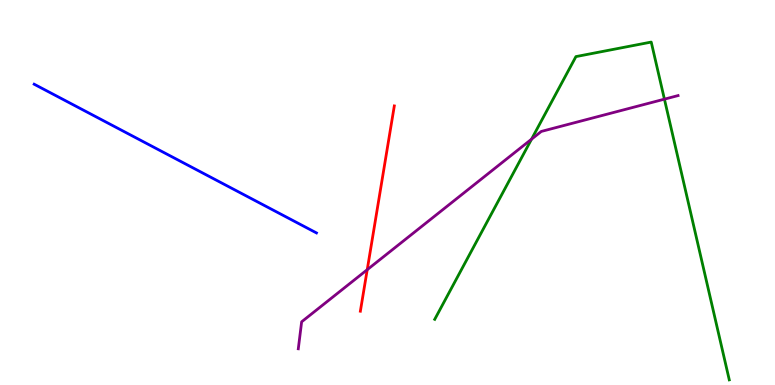[{'lines': ['blue', 'red'], 'intersections': []}, {'lines': ['green', 'red'], 'intersections': []}, {'lines': ['purple', 'red'], 'intersections': [{'x': 4.74, 'y': 2.99}]}, {'lines': ['blue', 'green'], 'intersections': []}, {'lines': ['blue', 'purple'], 'intersections': []}, {'lines': ['green', 'purple'], 'intersections': [{'x': 6.86, 'y': 6.39}, {'x': 8.57, 'y': 7.42}]}]